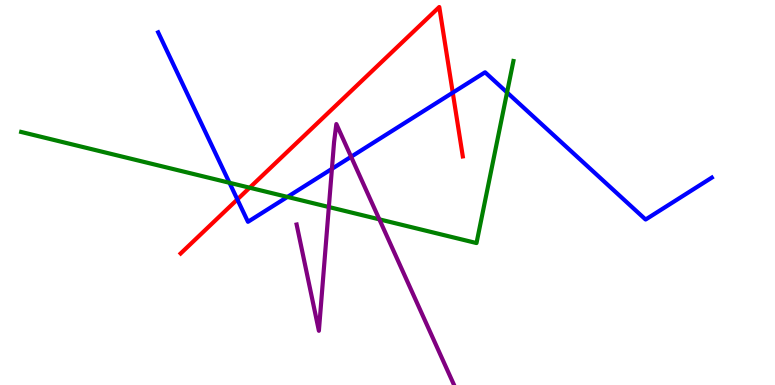[{'lines': ['blue', 'red'], 'intersections': [{'x': 3.06, 'y': 4.82}, {'x': 5.84, 'y': 7.59}]}, {'lines': ['green', 'red'], 'intersections': [{'x': 3.22, 'y': 5.12}]}, {'lines': ['purple', 'red'], 'intersections': []}, {'lines': ['blue', 'green'], 'intersections': [{'x': 2.96, 'y': 5.25}, {'x': 3.71, 'y': 4.89}, {'x': 6.54, 'y': 7.6}]}, {'lines': ['blue', 'purple'], 'intersections': [{'x': 4.28, 'y': 5.61}, {'x': 4.53, 'y': 5.93}]}, {'lines': ['green', 'purple'], 'intersections': [{'x': 4.24, 'y': 4.62}, {'x': 4.89, 'y': 4.3}]}]